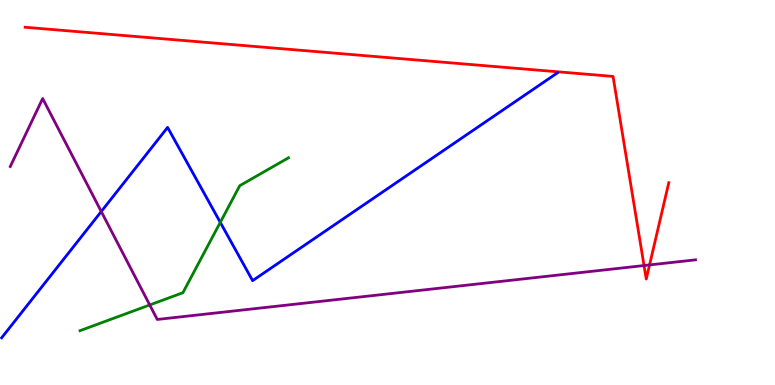[{'lines': ['blue', 'red'], 'intersections': []}, {'lines': ['green', 'red'], 'intersections': []}, {'lines': ['purple', 'red'], 'intersections': [{'x': 8.31, 'y': 3.1}, {'x': 8.38, 'y': 3.12}]}, {'lines': ['blue', 'green'], 'intersections': [{'x': 2.84, 'y': 4.22}]}, {'lines': ['blue', 'purple'], 'intersections': [{'x': 1.31, 'y': 4.51}]}, {'lines': ['green', 'purple'], 'intersections': [{'x': 1.93, 'y': 2.08}]}]